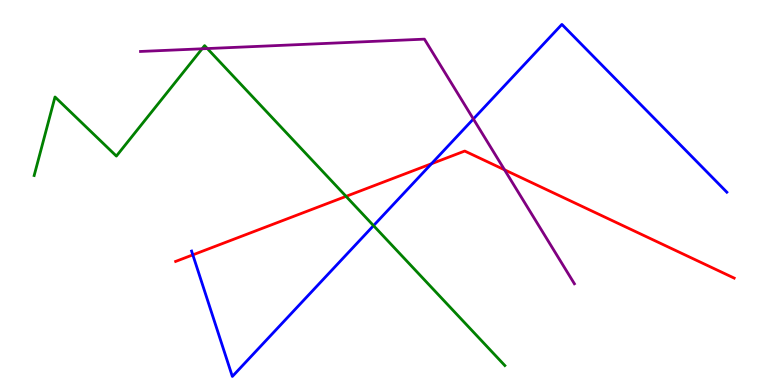[{'lines': ['blue', 'red'], 'intersections': [{'x': 2.49, 'y': 3.38}, {'x': 5.57, 'y': 5.75}]}, {'lines': ['green', 'red'], 'intersections': [{'x': 4.47, 'y': 4.9}]}, {'lines': ['purple', 'red'], 'intersections': [{'x': 6.51, 'y': 5.59}]}, {'lines': ['blue', 'green'], 'intersections': [{'x': 4.82, 'y': 4.14}]}, {'lines': ['blue', 'purple'], 'intersections': [{'x': 6.11, 'y': 6.91}]}, {'lines': ['green', 'purple'], 'intersections': [{'x': 2.61, 'y': 8.73}, {'x': 2.68, 'y': 8.74}]}]